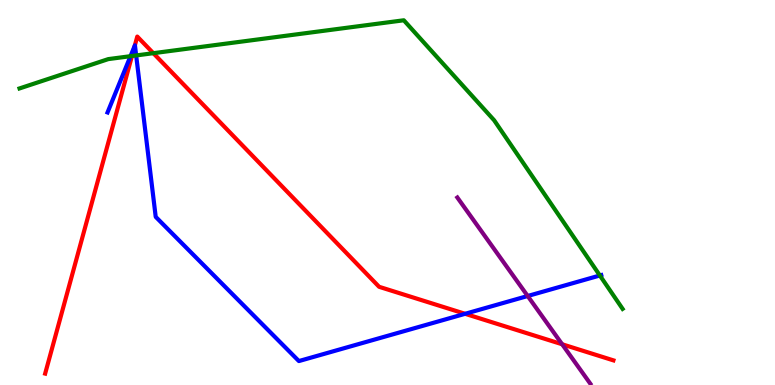[{'lines': ['blue', 'red'], 'intersections': [{'x': 1.74, 'y': 8.81}, {'x': 6.0, 'y': 1.85}]}, {'lines': ['green', 'red'], 'intersections': [{'x': 1.7, 'y': 8.55}, {'x': 1.98, 'y': 8.62}]}, {'lines': ['purple', 'red'], 'intersections': [{'x': 7.25, 'y': 1.06}]}, {'lines': ['blue', 'green'], 'intersections': [{'x': 1.68, 'y': 8.54}, {'x': 1.76, 'y': 8.56}, {'x': 7.74, 'y': 2.84}]}, {'lines': ['blue', 'purple'], 'intersections': [{'x': 6.81, 'y': 2.31}]}, {'lines': ['green', 'purple'], 'intersections': []}]